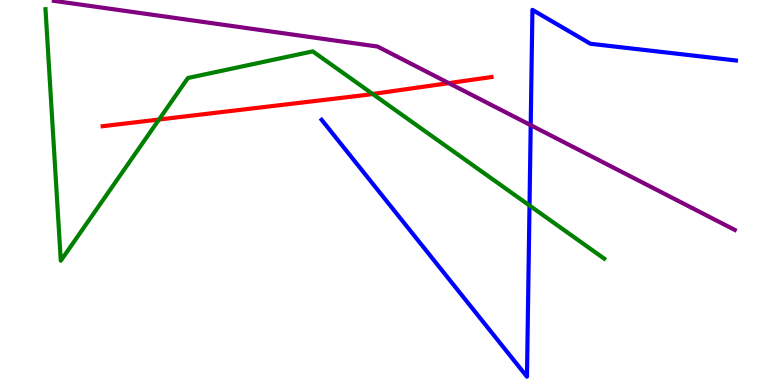[{'lines': ['blue', 'red'], 'intersections': []}, {'lines': ['green', 'red'], 'intersections': [{'x': 2.05, 'y': 6.9}, {'x': 4.81, 'y': 7.56}]}, {'lines': ['purple', 'red'], 'intersections': [{'x': 5.79, 'y': 7.84}]}, {'lines': ['blue', 'green'], 'intersections': [{'x': 6.83, 'y': 4.66}]}, {'lines': ['blue', 'purple'], 'intersections': [{'x': 6.85, 'y': 6.75}]}, {'lines': ['green', 'purple'], 'intersections': []}]